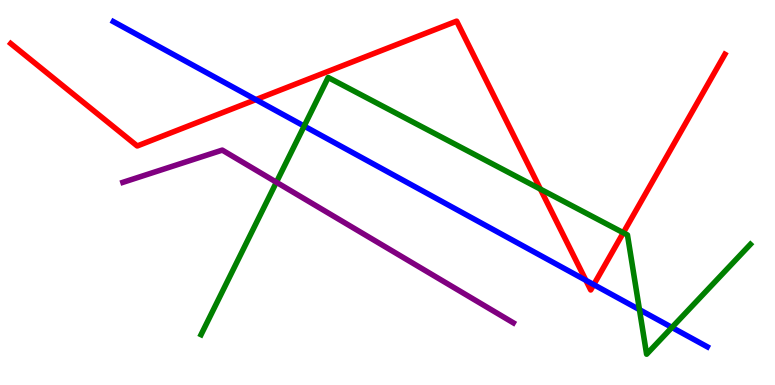[{'lines': ['blue', 'red'], 'intersections': [{'x': 3.3, 'y': 7.41}, {'x': 7.56, 'y': 2.72}, {'x': 7.66, 'y': 2.61}]}, {'lines': ['green', 'red'], 'intersections': [{'x': 6.97, 'y': 5.09}, {'x': 8.04, 'y': 3.95}]}, {'lines': ['purple', 'red'], 'intersections': []}, {'lines': ['blue', 'green'], 'intersections': [{'x': 3.92, 'y': 6.73}, {'x': 8.25, 'y': 1.96}, {'x': 8.67, 'y': 1.5}]}, {'lines': ['blue', 'purple'], 'intersections': []}, {'lines': ['green', 'purple'], 'intersections': [{'x': 3.57, 'y': 5.27}]}]